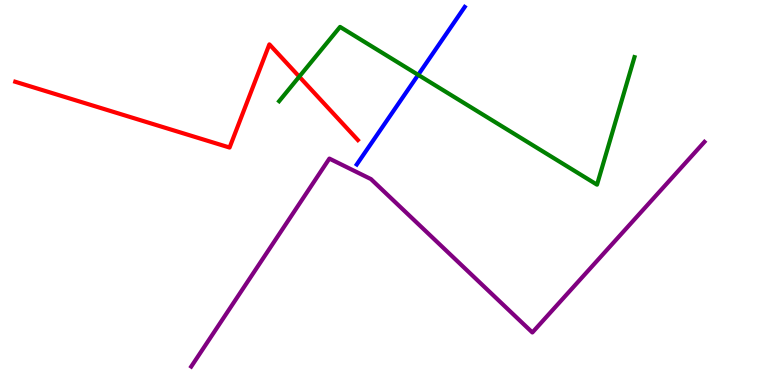[{'lines': ['blue', 'red'], 'intersections': []}, {'lines': ['green', 'red'], 'intersections': [{'x': 3.86, 'y': 8.01}]}, {'lines': ['purple', 'red'], 'intersections': []}, {'lines': ['blue', 'green'], 'intersections': [{'x': 5.4, 'y': 8.06}]}, {'lines': ['blue', 'purple'], 'intersections': []}, {'lines': ['green', 'purple'], 'intersections': []}]